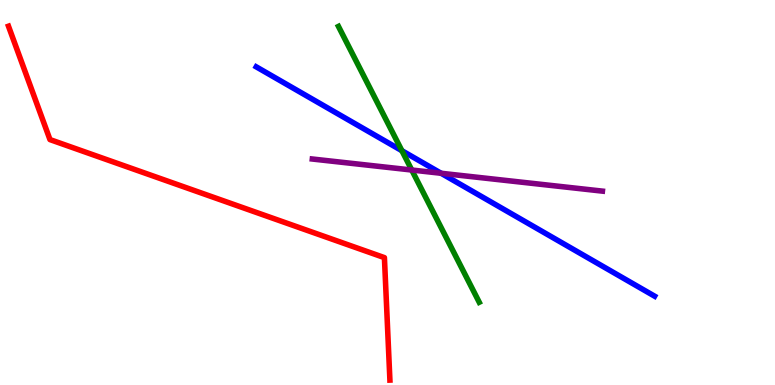[{'lines': ['blue', 'red'], 'intersections': []}, {'lines': ['green', 'red'], 'intersections': []}, {'lines': ['purple', 'red'], 'intersections': []}, {'lines': ['blue', 'green'], 'intersections': [{'x': 5.19, 'y': 6.09}]}, {'lines': ['blue', 'purple'], 'intersections': [{'x': 5.69, 'y': 5.5}]}, {'lines': ['green', 'purple'], 'intersections': [{'x': 5.31, 'y': 5.58}]}]